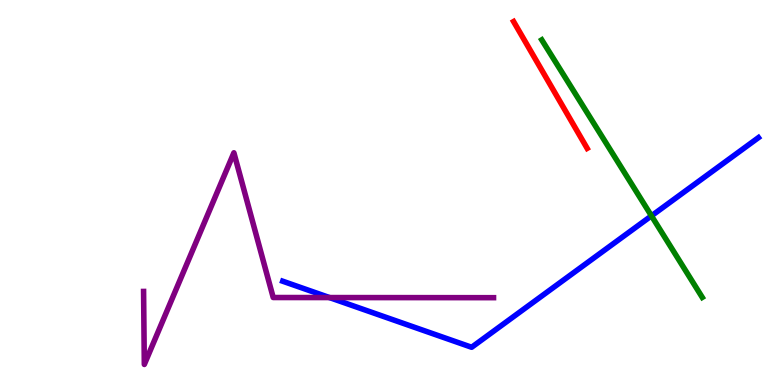[{'lines': ['blue', 'red'], 'intersections': []}, {'lines': ['green', 'red'], 'intersections': []}, {'lines': ['purple', 'red'], 'intersections': []}, {'lines': ['blue', 'green'], 'intersections': [{'x': 8.41, 'y': 4.39}]}, {'lines': ['blue', 'purple'], 'intersections': [{'x': 4.25, 'y': 2.27}]}, {'lines': ['green', 'purple'], 'intersections': []}]